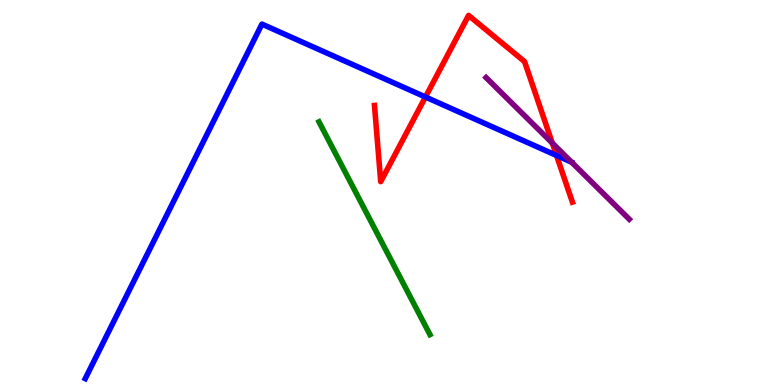[{'lines': ['blue', 'red'], 'intersections': [{'x': 5.49, 'y': 7.48}, {'x': 7.18, 'y': 5.96}]}, {'lines': ['green', 'red'], 'intersections': []}, {'lines': ['purple', 'red'], 'intersections': [{'x': 7.13, 'y': 6.28}]}, {'lines': ['blue', 'green'], 'intersections': []}, {'lines': ['blue', 'purple'], 'intersections': []}, {'lines': ['green', 'purple'], 'intersections': []}]